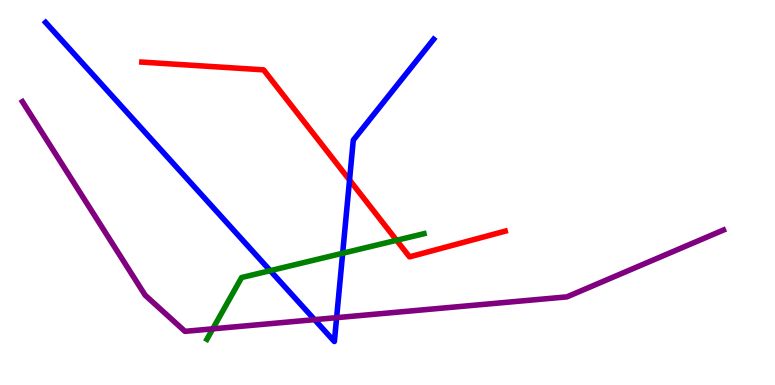[{'lines': ['blue', 'red'], 'intersections': [{'x': 4.51, 'y': 5.32}]}, {'lines': ['green', 'red'], 'intersections': [{'x': 5.12, 'y': 3.76}]}, {'lines': ['purple', 'red'], 'intersections': []}, {'lines': ['blue', 'green'], 'intersections': [{'x': 3.49, 'y': 2.97}, {'x': 4.42, 'y': 3.42}]}, {'lines': ['blue', 'purple'], 'intersections': [{'x': 4.06, 'y': 1.7}, {'x': 4.34, 'y': 1.75}]}, {'lines': ['green', 'purple'], 'intersections': [{'x': 2.75, 'y': 1.46}]}]